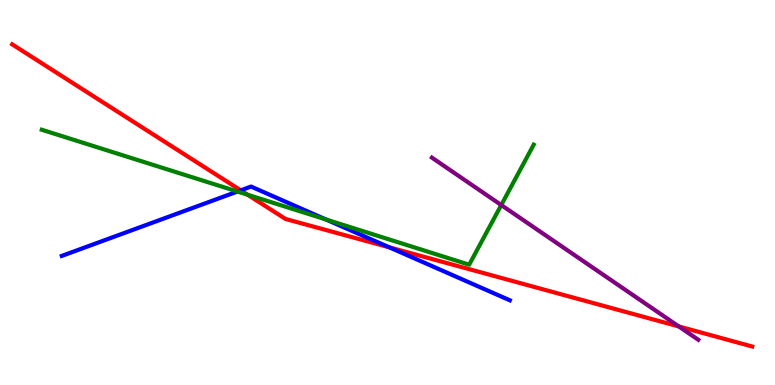[{'lines': ['blue', 'red'], 'intersections': [{'x': 3.11, 'y': 5.06}, {'x': 5.02, 'y': 3.58}]}, {'lines': ['green', 'red'], 'intersections': [{'x': 3.19, 'y': 4.94}]}, {'lines': ['purple', 'red'], 'intersections': [{'x': 8.76, 'y': 1.52}]}, {'lines': ['blue', 'green'], 'intersections': [{'x': 3.06, 'y': 5.03}, {'x': 4.21, 'y': 4.3}]}, {'lines': ['blue', 'purple'], 'intersections': []}, {'lines': ['green', 'purple'], 'intersections': [{'x': 6.47, 'y': 4.67}]}]